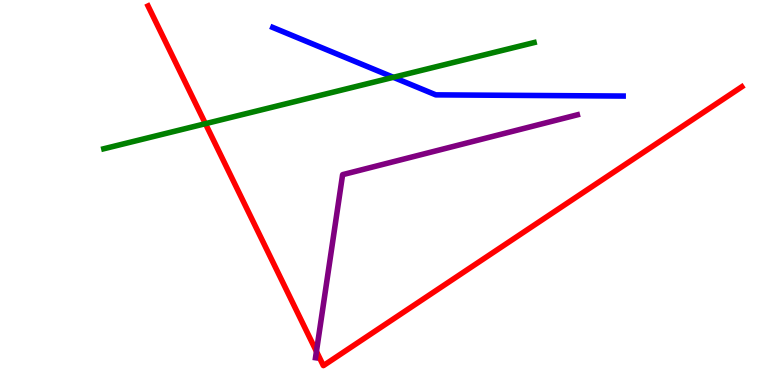[{'lines': ['blue', 'red'], 'intersections': []}, {'lines': ['green', 'red'], 'intersections': [{'x': 2.65, 'y': 6.79}]}, {'lines': ['purple', 'red'], 'intersections': [{'x': 4.08, 'y': 0.872}]}, {'lines': ['blue', 'green'], 'intersections': [{'x': 5.08, 'y': 7.99}]}, {'lines': ['blue', 'purple'], 'intersections': []}, {'lines': ['green', 'purple'], 'intersections': []}]